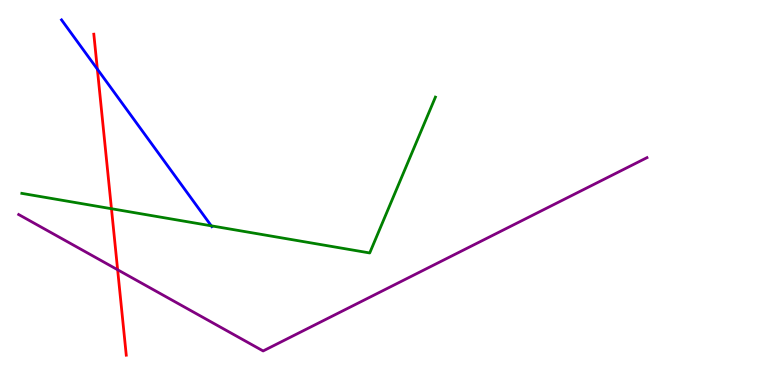[{'lines': ['blue', 'red'], 'intersections': [{'x': 1.26, 'y': 8.2}]}, {'lines': ['green', 'red'], 'intersections': [{'x': 1.44, 'y': 4.58}]}, {'lines': ['purple', 'red'], 'intersections': [{'x': 1.52, 'y': 2.99}]}, {'lines': ['blue', 'green'], 'intersections': [{'x': 2.73, 'y': 4.13}]}, {'lines': ['blue', 'purple'], 'intersections': []}, {'lines': ['green', 'purple'], 'intersections': []}]